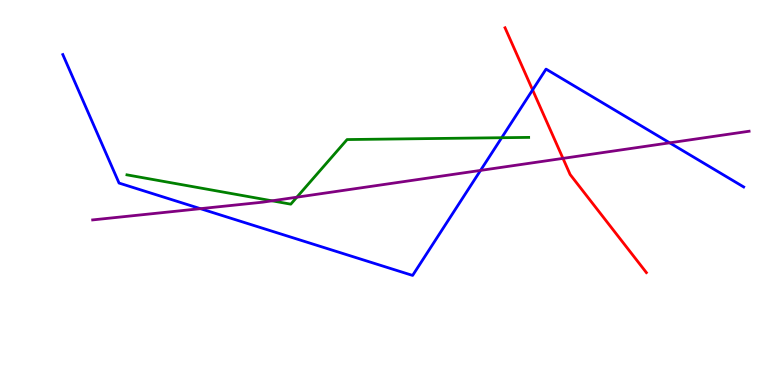[{'lines': ['blue', 'red'], 'intersections': [{'x': 6.87, 'y': 7.66}]}, {'lines': ['green', 'red'], 'intersections': []}, {'lines': ['purple', 'red'], 'intersections': [{'x': 7.26, 'y': 5.89}]}, {'lines': ['blue', 'green'], 'intersections': [{'x': 6.47, 'y': 6.42}]}, {'lines': ['blue', 'purple'], 'intersections': [{'x': 2.59, 'y': 4.58}, {'x': 6.2, 'y': 5.57}, {'x': 8.64, 'y': 6.29}]}, {'lines': ['green', 'purple'], 'intersections': [{'x': 3.51, 'y': 4.78}, {'x': 3.83, 'y': 4.88}]}]